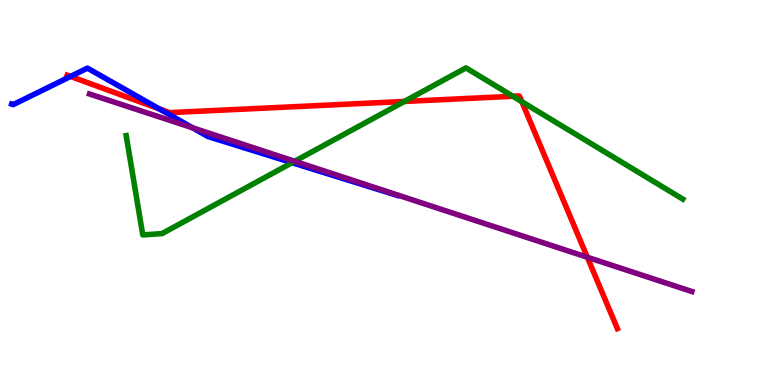[{'lines': ['blue', 'red'], 'intersections': [{'x': 0.91, 'y': 8.01}, {'x': 2.06, 'y': 7.17}]}, {'lines': ['green', 'red'], 'intersections': [{'x': 5.22, 'y': 7.36}, {'x': 6.62, 'y': 7.5}, {'x': 6.73, 'y': 7.36}]}, {'lines': ['purple', 'red'], 'intersections': [{'x': 7.58, 'y': 3.32}]}, {'lines': ['blue', 'green'], 'intersections': [{'x': 3.77, 'y': 5.77}]}, {'lines': ['blue', 'purple'], 'intersections': [{'x': 2.48, 'y': 6.68}]}, {'lines': ['green', 'purple'], 'intersections': [{'x': 3.8, 'y': 5.81}]}]